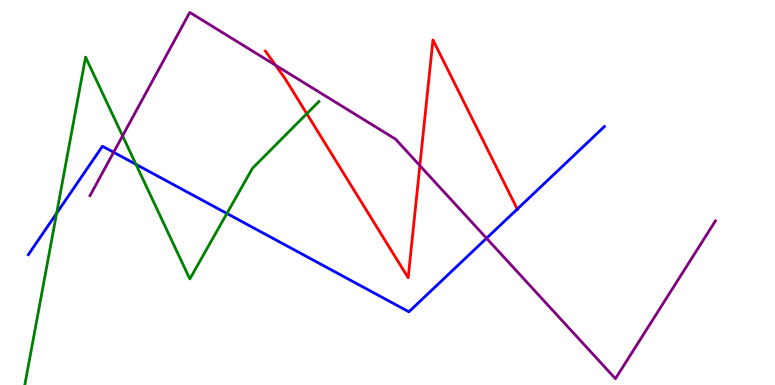[{'lines': ['blue', 'red'], 'intersections': [{'x': 6.67, 'y': 4.57}]}, {'lines': ['green', 'red'], 'intersections': [{'x': 3.96, 'y': 7.05}]}, {'lines': ['purple', 'red'], 'intersections': [{'x': 3.56, 'y': 8.31}, {'x': 5.42, 'y': 5.7}]}, {'lines': ['blue', 'green'], 'intersections': [{'x': 0.73, 'y': 4.46}, {'x': 1.75, 'y': 5.73}, {'x': 2.93, 'y': 4.46}]}, {'lines': ['blue', 'purple'], 'intersections': [{'x': 1.47, 'y': 6.04}, {'x': 6.28, 'y': 3.81}]}, {'lines': ['green', 'purple'], 'intersections': [{'x': 1.58, 'y': 6.47}]}]